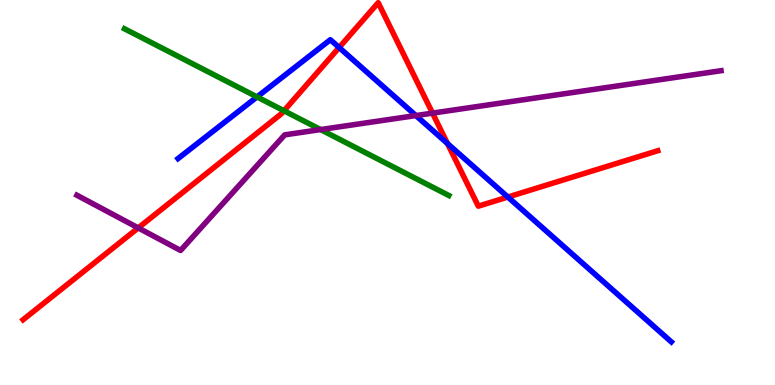[{'lines': ['blue', 'red'], 'intersections': [{'x': 4.38, 'y': 8.77}, {'x': 5.77, 'y': 6.27}, {'x': 6.55, 'y': 4.88}]}, {'lines': ['green', 'red'], 'intersections': [{'x': 3.66, 'y': 7.12}]}, {'lines': ['purple', 'red'], 'intersections': [{'x': 1.78, 'y': 4.08}, {'x': 5.58, 'y': 7.06}]}, {'lines': ['blue', 'green'], 'intersections': [{'x': 3.32, 'y': 7.48}]}, {'lines': ['blue', 'purple'], 'intersections': [{'x': 5.37, 'y': 7.0}]}, {'lines': ['green', 'purple'], 'intersections': [{'x': 4.14, 'y': 6.63}]}]